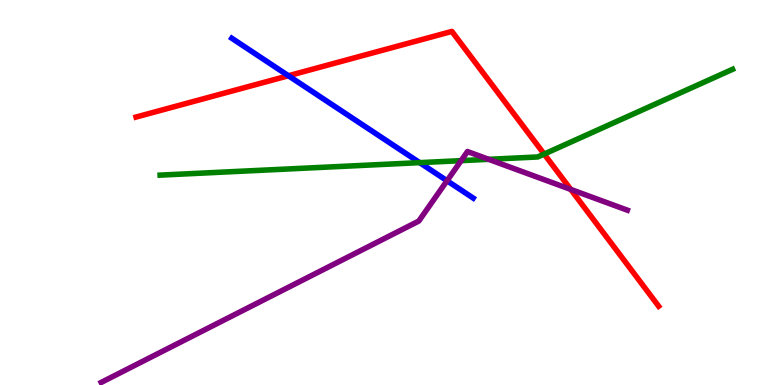[{'lines': ['blue', 'red'], 'intersections': [{'x': 3.72, 'y': 8.03}]}, {'lines': ['green', 'red'], 'intersections': [{'x': 7.02, 'y': 6.0}]}, {'lines': ['purple', 'red'], 'intersections': [{'x': 7.36, 'y': 5.08}]}, {'lines': ['blue', 'green'], 'intersections': [{'x': 5.42, 'y': 5.78}]}, {'lines': ['blue', 'purple'], 'intersections': [{'x': 5.77, 'y': 5.31}]}, {'lines': ['green', 'purple'], 'intersections': [{'x': 5.95, 'y': 5.83}, {'x': 6.31, 'y': 5.86}]}]